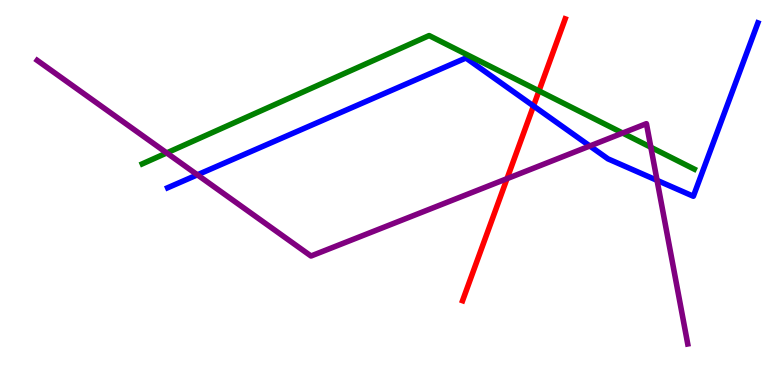[{'lines': ['blue', 'red'], 'intersections': [{'x': 6.88, 'y': 7.25}]}, {'lines': ['green', 'red'], 'intersections': [{'x': 6.95, 'y': 7.64}]}, {'lines': ['purple', 'red'], 'intersections': [{'x': 6.54, 'y': 5.36}]}, {'lines': ['blue', 'green'], 'intersections': []}, {'lines': ['blue', 'purple'], 'intersections': [{'x': 2.55, 'y': 5.46}, {'x': 7.61, 'y': 6.21}, {'x': 8.48, 'y': 5.32}]}, {'lines': ['green', 'purple'], 'intersections': [{'x': 2.15, 'y': 6.03}, {'x': 8.03, 'y': 6.54}, {'x': 8.4, 'y': 6.18}]}]